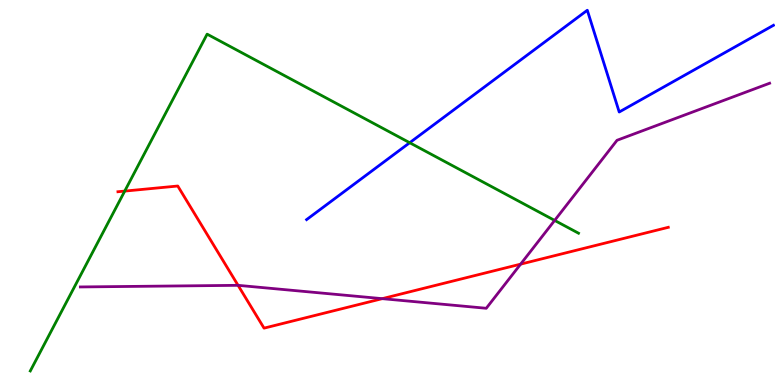[{'lines': ['blue', 'red'], 'intersections': []}, {'lines': ['green', 'red'], 'intersections': [{'x': 1.61, 'y': 5.04}]}, {'lines': ['purple', 'red'], 'intersections': [{'x': 3.07, 'y': 2.59}, {'x': 4.93, 'y': 2.24}, {'x': 6.72, 'y': 3.14}]}, {'lines': ['blue', 'green'], 'intersections': [{'x': 5.29, 'y': 6.29}]}, {'lines': ['blue', 'purple'], 'intersections': []}, {'lines': ['green', 'purple'], 'intersections': [{'x': 7.16, 'y': 4.27}]}]